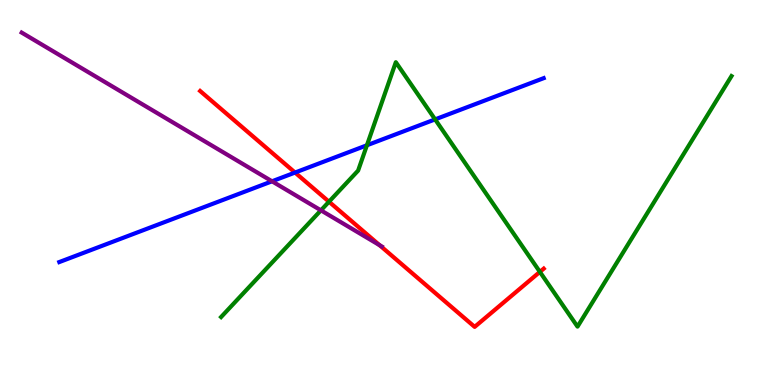[{'lines': ['blue', 'red'], 'intersections': [{'x': 3.81, 'y': 5.52}]}, {'lines': ['green', 'red'], 'intersections': [{'x': 4.25, 'y': 4.76}, {'x': 6.97, 'y': 2.94}]}, {'lines': ['purple', 'red'], 'intersections': [{'x': 4.9, 'y': 3.63}]}, {'lines': ['blue', 'green'], 'intersections': [{'x': 4.73, 'y': 6.23}, {'x': 5.61, 'y': 6.9}]}, {'lines': ['blue', 'purple'], 'intersections': [{'x': 3.51, 'y': 5.29}]}, {'lines': ['green', 'purple'], 'intersections': [{'x': 4.14, 'y': 4.54}]}]